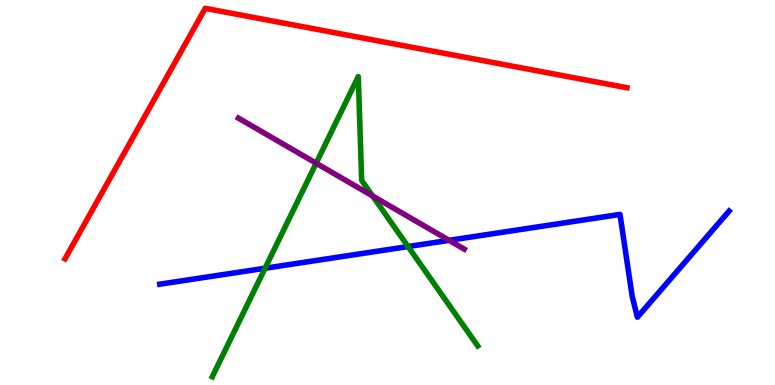[{'lines': ['blue', 'red'], 'intersections': []}, {'lines': ['green', 'red'], 'intersections': []}, {'lines': ['purple', 'red'], 'intersections': []}, {'lines': ['blue', 'green'], 'intersections': [{'x': 3.42, 'y': 3.03}, {'x': 5.27, 'y': 3.6}]}, {'lines': ['blue', 'purple'], 'intersections': [{'x': 5.79, 'y': 3.76}]}, {'lines': ['green', 'purple'], 'intersections': [{'x': 4.08, 'y': 5.76}, {'x': 4.81, 'y': 4.91}]}]